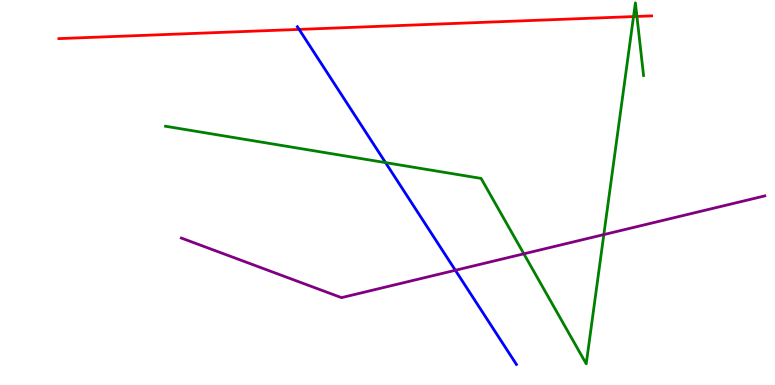[{'lines': ['blue', 'red'], 'intersections': [{'x': 3.86, 'y': 9.24}]}, {'lines': ['green', 'red'], 'intersections': [{'x': 8.17, 'y': 9.57}, {'x': 8.22, 'y': 9.57}]}, {'lines': ['purple', 'red'], 'intersections': []}, {'lines': ['blue', 'green'], 'intersections': [{'x': 4.97, 'y': 5.78}]}, {'lines': ['blue', 'purple'], 'intersections': [{'x': 5.88, 'y': 2.98}]}, {'lines': ['green', 'purple'], 'intersections': [{'x': 6.76, 'y': 3.41}, {'x': 7.79, 'y': 3.91}]}]